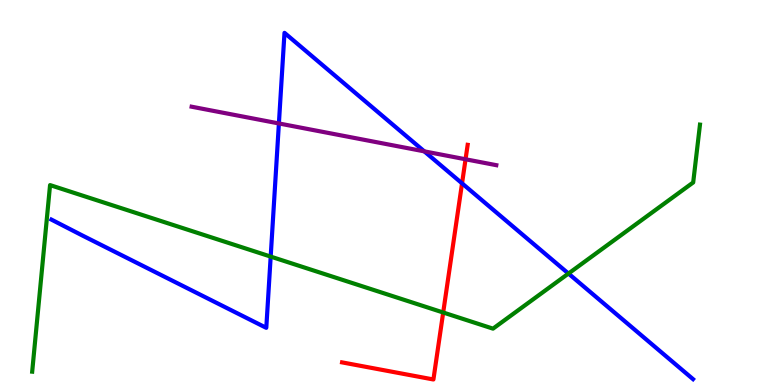[{'lines': ['blue', 'red'], 'intersections': [{'x': 5.96, 'y': 5.24}]}, {'lines': ['green', 'red'], 'intersections': [{'x': 5.72, 'y': 1.88}]}, {'lines': ['purple', 'red'], 'intersections': [{'x': 6.01, 'y': 5.86}]}, {'lines': ['blue', 'green'], 'intersections': [{'x': 3.49, 'y': 3.34}, {'x': 7.33, 'y': 2.89}]}, {'lines': ['blue', 'purple'], 'intersections': [{'x': 3.6, 'y': 6.79}, {'x': 5.47, 'y': 6.07}]}, {'lines': ['green', 'purple'], 'intersections': []}]